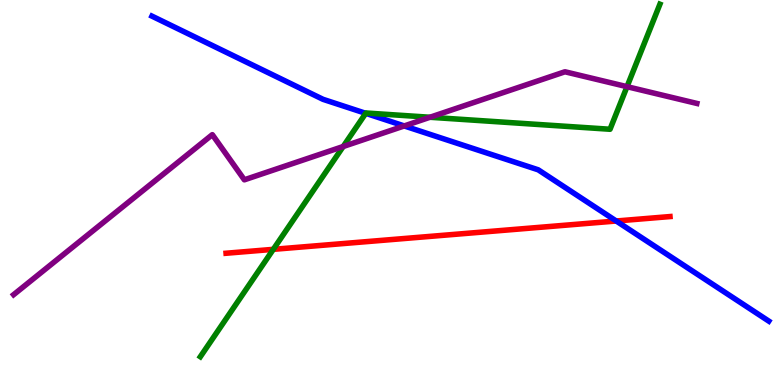[{'lines': ['blue', 'red'], 'intersections': [{'x': 7.95, 'y': 4.26}]}, {'lines': ['green', 'red'], 'intersections': [{'x': 3.53, 'y': 3.52}]}, {'lines': ['purple', 'red'], 'intersections': []}, {'lines': ['blue', 'green'], 'intersections': [{'x': 4.72, 'y': 7.06}]}, {'lines': ['blue', 'purple'], 'intersections': [{'x': 5.22, 'y': 6.73}]}, {'lines': ['green', 'purple'], 'intersections': [{'x': 4.43, 'y': 6.19}, {'x': 5.55, 'y': 6.95}, {'x': 8.09, 'y': 7.75}]}]